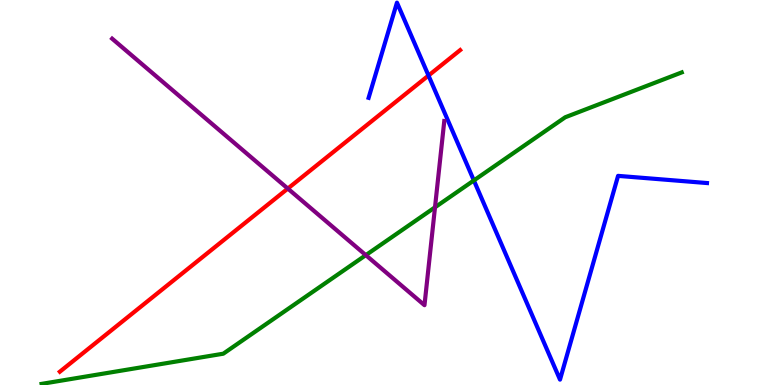[{'lines': ['blue', 'red'], 'intersections': [{'x': 5.53, 'y': 8.04}]}, {'lines': ['green', 'red'], 'intersections': []}, {'lines': ['purple', 'red'], 'intersections': [{'x': 3.71, 'y': 5.1}]}, {'lines': ['blue', 'green'], 'intersections': [{'x': 6.11, 'y': 5.31}]}, {'lines': ['blue', 'purple'], 'intersections': []}, {'lines': ['green', 'purple'], 'intersections': [{'x': 4.72, 'y': 3.37}, {'x': 5.61, 'y': 4.62}]}]